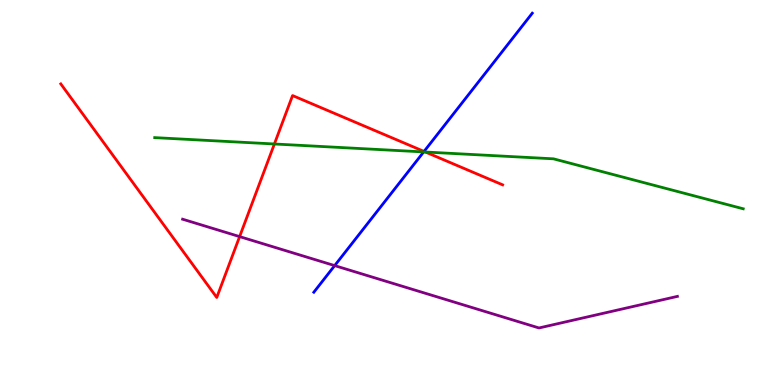[{'lines': ['blue', 'red'], 'intersections': [{'x': 5.47, 'y': 6.07}]}, {'lines': ['green', 'red'], 'intersections': [{'x': 3.54, 'y': 6.26}, {'x': 5.49, 'y': 6.05}]}, {'lines': ['purple', 'red'], 'intersections': [{'x': 3.09, 'y': 3.85}]}, {'lines': ['blue', 'green'], 'intersections': [{'x': 5.47, 'y': 6.05}]}, {'lines': ['blue', 'purple'], 'intersections': [{'x': 4.32, 'y': 3.1}]}, {'lines': ['green', 'purple'], 'intersections': []}]